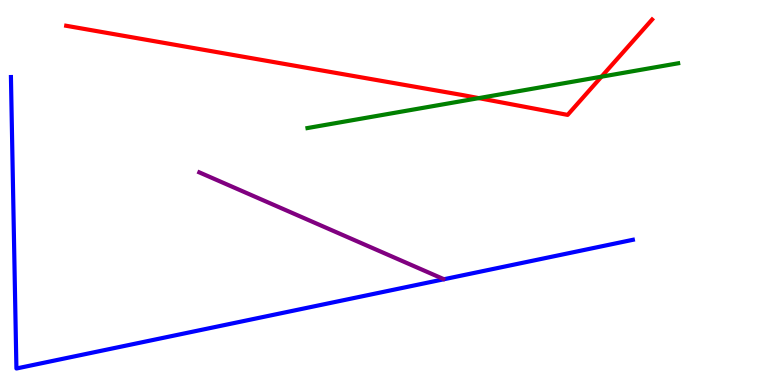[{'lines': ['blue', 'red'], 'intersections': []}, {'lines': ['green', 'red'], 'intersections': [{'x': 6.18, 'y': 7.45}, {'x': 7.76, 'y': 8.01}]}, {'lines': ['purple', 'red'], 'intersections': []}, {'lines': ['blue', 'green'], 'intersections': []}, {'lines': ['blue', 'purple'], 'intersections': []}, {'lines': ['green', 'purple'], 'intersections': []}]